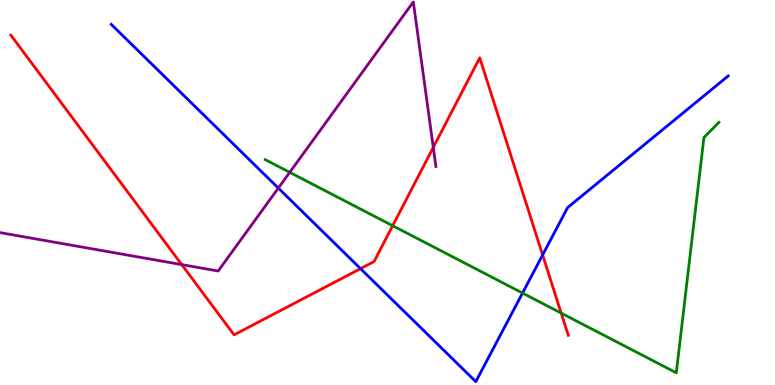[{'lines': ['blue', 'red'], 'intersections': [{'x': 4.65, 'y': 3.02}, {'x': 7.0, 'y': 3.38}]}, {'lines': ['green', 'red'], 'intersections': [{'x': 5.07, 'y': 4.14}, {'x': 7.24, 'y': 1.87}]}, {'lines': ['purple', 'red'], 'intersections': [{'x': 2.35, 'y': 3.13}, {'x': 5.59, 'y': 6.17}]}, {'lines': ['blue', 'green'], 'intersections': [{'x': 6.74, 'y': 2.39}]}, {'lines': ['blue', 'purple'], 'intersections': [{'x': 3.59, 'y': 5.11}]}, {'lines': ['green', 'purple'], 'intersections': [{'x': 3.74, 'y': 5.52}]}]